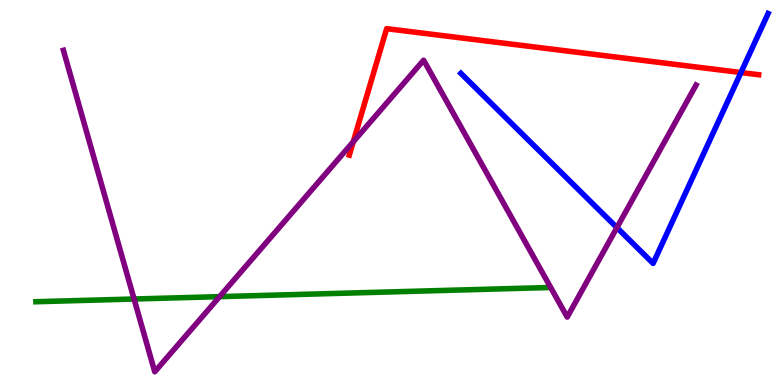[{'lines': ['blue', 'red'], 'intersections': [{'x': 9.56, 'y': 8.12}]}, {'lines': ['green', 'red'], 'intersections': []}, {'lines': ['purple', 'red'], 'intersections': [{'x': 4.56, 'y': 6.32}]}, {'lines': ['blue', 'green'], 'intersections': []}, {'lines': ['blue', 'purple'], 'intersections': [{'x': 7.96, 'y': 4.09}]}, {'lines': ['green', 'purple'], 'intersections': [{'x': 1.73, 'y': 2.23}, {'x': 2.83, 'y': 2.29}]}]